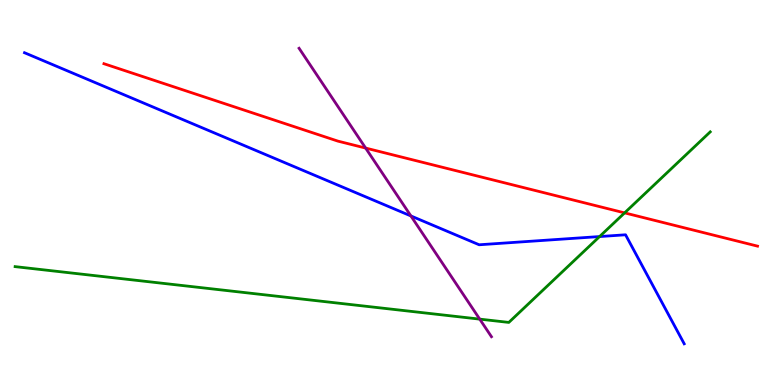[{'lines': ['blue', 'red'], 'intersections': []}, {'lines': ['green', 'red'], 'intersections': [{'x': 8.06, 'y': 4.47}]}, {'lines': ['purple', 'red'], 'intersections': [{'x': 4.72, 'y': 6.15}]}, {'lines': ['blue', 'green'], 'intersections': [{'x': 7.74, 'y': 3.86}]}, {'lines': ['blue', 'purple'], 'intersections': [{'x': 5.3, 'y': 4.39}]}, {'lines': ['green', 'purple'], 'intersections': [{'x': 6.19, 'y': 1.71}]}]